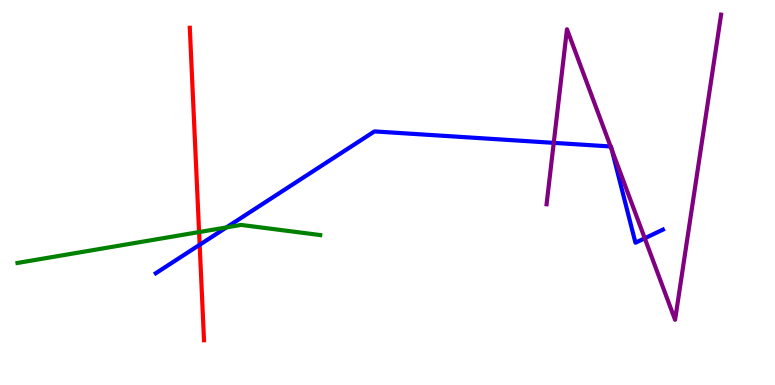[{'lines': ['blue', 'red'], 'intersections': [{'x': 2.58, 'y': 3.64}]}, {'lines': ['green', 'red'], 'intersections': [{'x': 2.57, 'y': 3.97}]}, {'lines': ['purple', 'red'], 'intersections': []}, {'lines': ['blue', 'green'], 'intersections': [{'x': 2.92, 'y': 4.09}]}, {'lines': ['blue', 'purple'], 'intersections': [{'x': 7.14, 'y': 6.29}, {'x': 7.88, 'y': 6.2}, {'x': 7.89, 'y': 6.11}, {'x': 8.32, 'y': 3.81}]}, {'lines': ['green', 'purple'], 'intersections': []}]